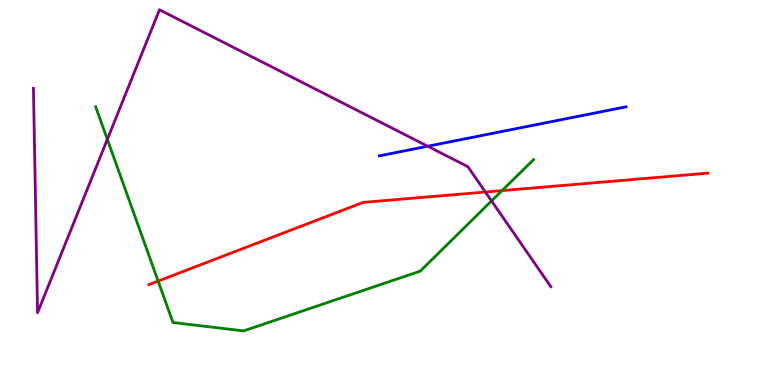[{'lines': ['blue', 'red'], 'intersections': []}, {'lines': ['green', 'red'], 'intersections': [{'x': 2.04, 'y': 2.7}, {'x': 6.48, 'y': 5.05}]}, {'lines': ['purple', 'red'], 'intersections': [{'x': 6.26, 'y': 5.01}]}, {'lines': ['blue', 'green'], 'intersections': []}, {'lines': ['blue', 'purple'], 'intersections': [{'x': 5.52, 'y': 6.2}]}, {'lines': ['green', 'purple'], 'intersections': [{'x': 1.39, 'y': 6.38}, {'x': 6.34, 'y': 4.78}]}]